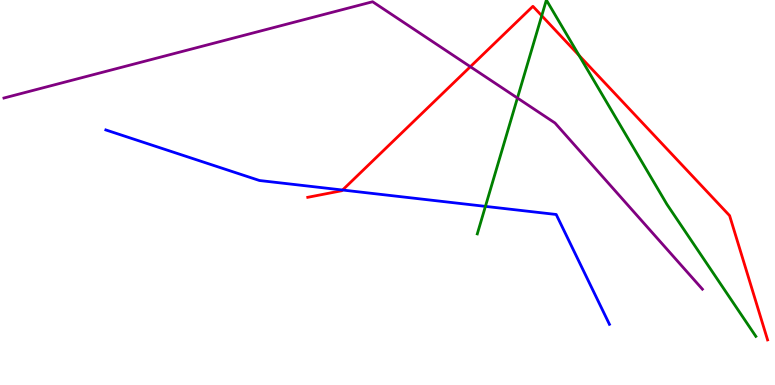[{'lines': ['blue', 'red'], 'intersections': [{'x': 4.42, 'y': 5.06}]}, {'lines': ['green', 'red'], 'intersections': [{'x': 6.99, 'y': 9.59}, {'x': 7.47, 'y': 8.56}]}, {'lines': ['purple', 'red'], 'intersections': [{'x': 6.07, 'y': 8.27}]}, {'lines': ['blue', 'green'], 'intersections': [{'x': 6.26, 'y': 4.64}]}, {'lines': ['blue', 'purple'], 'intersections': []}, {'lines': ['green', 'purple'], 'intersections': [{'x': 6.68, 'y': 7.45}]}]